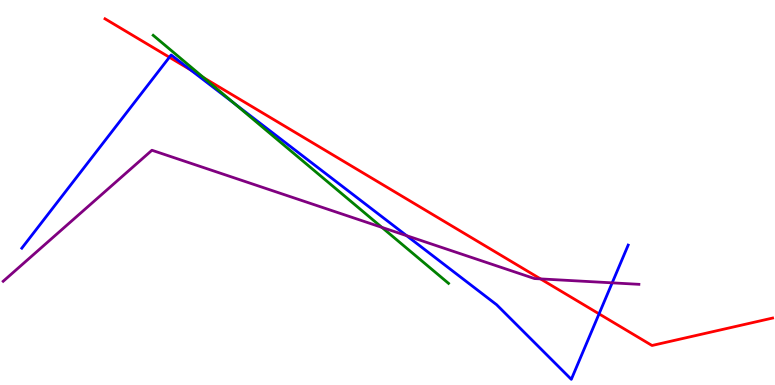[{'lines': ['blue', 'red'], 'intersections': [{'x': 2.19, 'y': 8.51}, {'x': 2.46, 'y': 8.18}, {'x': 7.73, 'y': 1.85}]}, {'lines': ['green', 'red'], 'intersections': [{'x': 2.63, 'y': 7.98}]}, {'lines': ['purple', 'red'], 'intersections': [{'x': 6.97, 'y': 2.76}]}, {'lines': ['blue', 'green'], 'intersections': [{'x': 3.02, 'y': 7.31}]}, {'lines': ['blue', 'purple'], 'intersections': [{'x': 5.25, 'y': 3.88}, {'x': 7.9, 'y': 2.65}]}, {'lines': ['green', 'purple'], 'intersections': [{'x': 4.93, 'y': 4.09}]}]